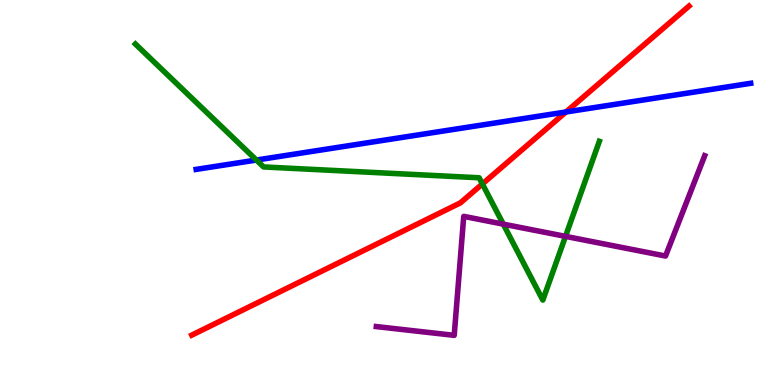[{'lines': ['blue', 'red'], 'intersections': [{'x': 7.3, 'y': 7.09}]}, {'lines': ['green', 'red'], 'intersections': [{'x': 6.22, 'y': 5.22}]}, {'lines': ['purple', 'red'], 'intersections': []}, {'lines': ['blue', 'green'], 'intersections': [{'x': 3.31, 'y': 5.84}]}, {'lines': ['blue', 'purple'], 'intersections': []}, {'lines': ['green', 'purple'], 'intersections': [{'x': 6.49, 'y': 4.18}, {'x': 7.3, 'y': 3.86}]}]